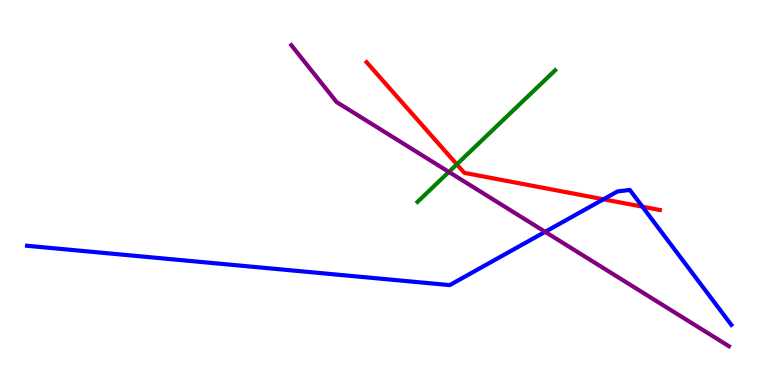[{'lines': ['blue', 'red'], 'intersections': [{'x': 7.79, 'y': 4.82}, {'x': 8.29, 'y': 4.63}]}, {'lines': ['green', 'red'], 'intersections': [{'x': 5.89, 'y': 5.73}]}, {'lines': ['purple', 'red'], 'intersections': []}, {'lines': ['blue', 'green'], 'intersections': []}, {'lines': ['blue', 'purple'], 'intersections': [{'x': 7.03, 'y': 3.98}]}, {'lines': ['green', 'purple'], 'intersections': [{'x': 5.79, 'y': 5.53}]}]